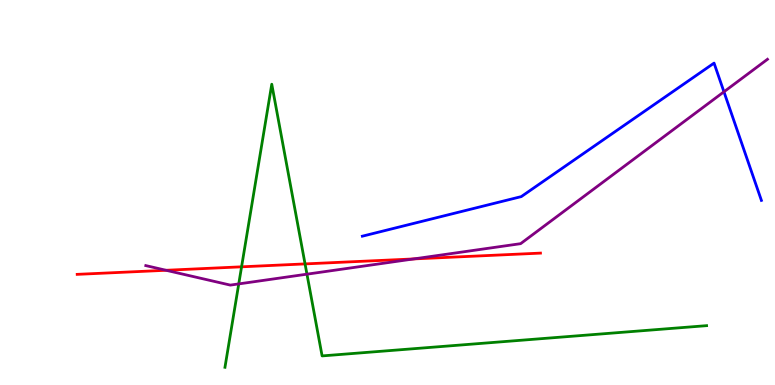[{'lines': ['blue', 'red'], 'intersections': []}, {'lines': ['green', 'red'], 'intersections': [{'x': 3.12, 'y': 3.07}, {'x': 3.94, 'y': 3.15}]}, {'lines': ['purple', 'red'], 'intersections': [{'x': 2.14, 'y': 2.98}, {'x': 5.34, 'y': 3.27}]}, {'lines': ['blue', 'green'], 'intersections': []}, {'lines': ['blue', 'purple'], 'intersections': [{'x': 9.34, 'y': 7.62}]}, {'lines': ['green', 'purple'], 'intersections': [{'x': 3.08, 'y': 2.63}, {'x': 3.96, 'y': 2.88}]}]